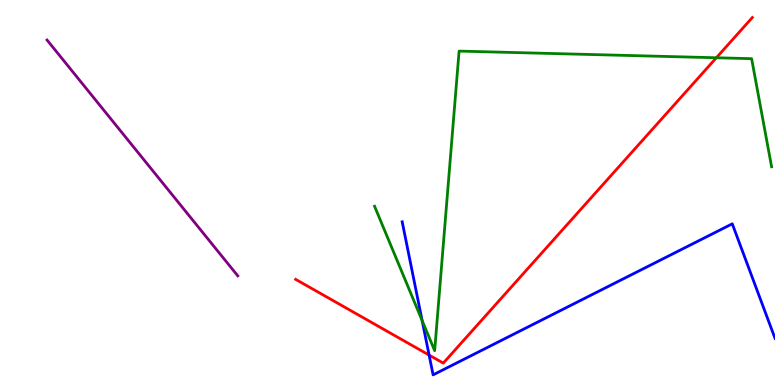[{'lines': ['blue', 'red'], 'intersections': [{'x': 5.54, 'y': 0.777}]}, {'lines': ['green', 'red'], 'intersections': [{'x': 9.24, 'y': 8.5}]}, {'lines': ['purple', 'red'], 'intersections': []}, {'lines': ['blue', 'green'], 'intersections': [{'x': 5.45, 'y': 1.67}]}, {'lines': ['blue', 'purple'], 'intersections': []}, {'lines': ['green', 'purple'], 'intersections': []}]